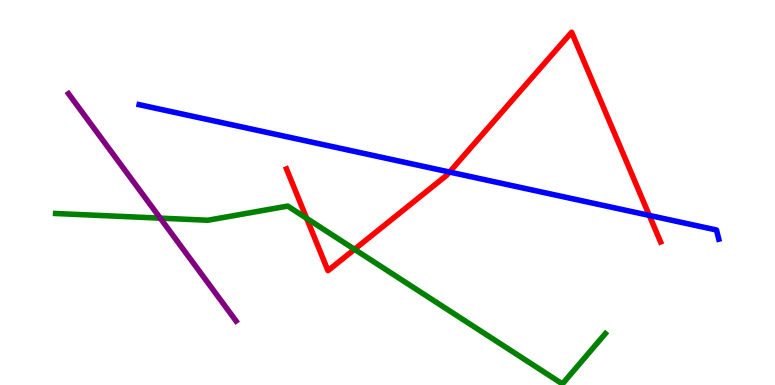[{'lines': ['blue', 'red'], 'intersections': [{'x': 5.8, 'y': 5.53}, {'x': 8.38, 'y': 4.4}]}, {'lines': ['green', 'red'], 'intersections': [{'x': 3.96, 'y': 4.33}, {'x': 4.57, 'y': 3.52}]}, {'lines': ['purple', 'red'], 'intersections': []}, {'lines': ['blue', 'green'], 'intersections': []}, {'lines': ['blue', 'purple'], 'intersections': []}, {'lines': ['green', 'purple'], 'intersections': [{'x': 2.07, 'y': 4.33}]}]